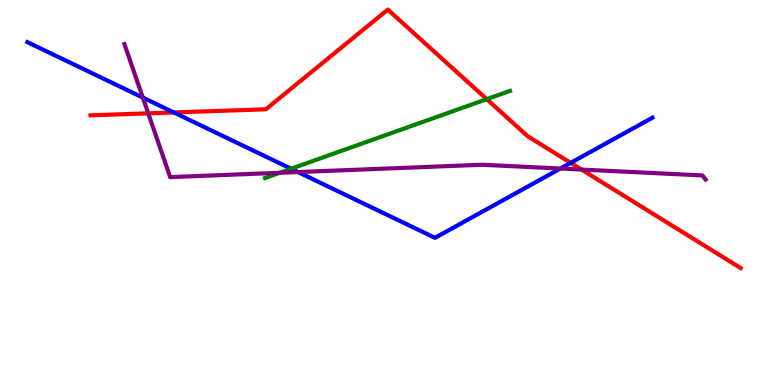[{'lines': ['blue', 'red'], 'intersections': [{'x': 2.24, 'y': 7.08}, {'x': 7.36, 'y': 5.77}]}, {'lines': ['green', 'red'], 'intersections': [{'x': 6.28, 'y': 7.42}]}, {'lines': ['purple', 'red'], 'intersections': [{'x': 1.91, 'y': 7.06}, {'x': 7.5, 'y': 5.6}]}, {'lines': ['blue', 'green'], 'intersections': [{'x': 3.76, 'y': 5.62}]}, {'lines': ['blue', 'purple'], 'intersections': [{'x': 1.84, 'y': 7.47}, {'x': 3.84, 'y': 5.53}, {'x': 7.23, 'y': 5.62}]}, {'lines': ['green', 'purple'], 'intersections': [{'x': 3.61, 'y': 5.51}]}]